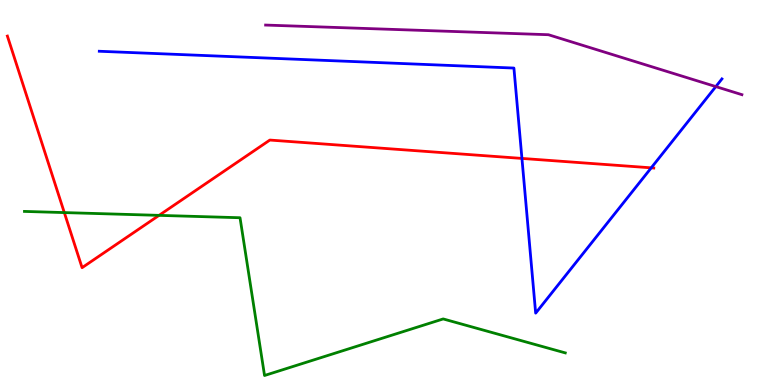[{'lines': ['blue', 'red'], 'intersections': [{'x': 6.73, 'y': 5.89}, {'x': 8.4, 'y': 5.64}]}, {'lines': ['green', 'red'], 'intersections': [{'x': 0.83, 'y': 4.48}, {'x': 2.05, 'y': 4.41}]}, {'lines': ['purple', 'red'], 'intersections': []}, {'lines': ['blue', 'green'], 'intersections': []}, {'lines': ['blue', 'purple'], 'intersections': [{'x': 9.24, 'y': 7.75}]}, {'lines': ['green', 'purple'], 'intersections': []}]